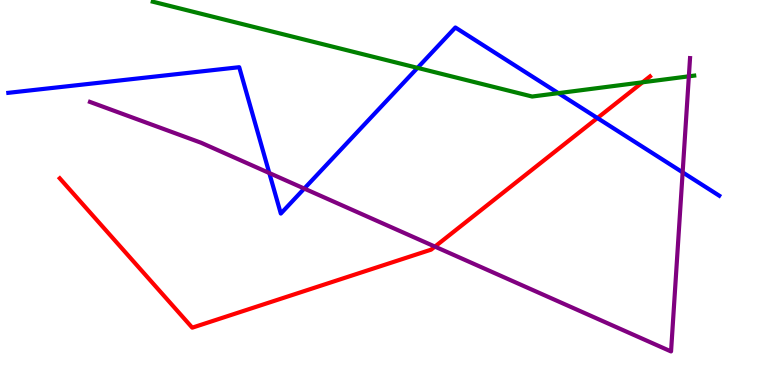[{'lines': ['blue', 'red'], 'intersections': [{'x': 7.71, 'y': 6.93}]}, {'lines': ['green', 'red'], 'intersections': [{'x': 8.29, 'y': 7.86}]}, {'lines': ['purple', 'red'], 'intersections': [{'x': 5.61, 'y': 3.59}]}, {'lines': ['blue', 'green'], 'intersections': [{'x': 5.39, 'y': 8.24}, {'x': 7.2, 'y': 7.58}]}, {'lines': ['blue', 'purple'], 'intersections': [{'x': 3.47, 'y': 5.51}, {'x': 3.93, 'y': 5.1}, {'x': 8.81, 'y': 5.52}]}, {'lines': ['green', 'purple'], 'intersections': [{'x': 8.89, 'y': 8.02}]}]